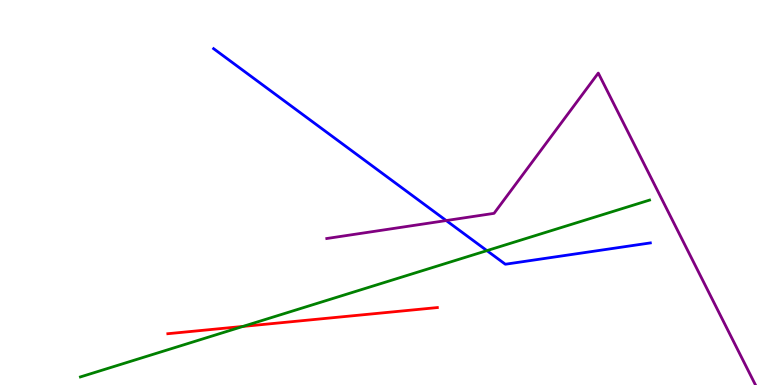[{'lines': ['blue', 'red'], 'intersections': []}, {'lines': ['green', 'red'], 'intersections': [{'x': 3.14, 'y': 1.52}]}, {'lines': ['purple', 'red'], 'intersections': []}, {'lines': ['blue', 'green'], 'intersections': [{'x': 6.28, 'y': 3.49}]}, {'lines': ['blue', 'purple'], 'intersections': [{'x': 5.76, 'y': 4.27}]}, {'lines': ['green', 'purple'], 'intersections': []}]